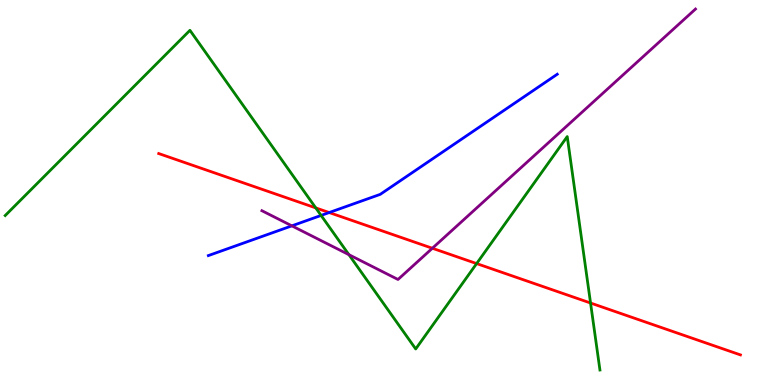[{'lines': ['blue', 'red'], 'intersections': [{'x': 4.25, 'y': 4.48}]}, {'lines': ['green', 'red'], 'intersections': [{'x': 4.07, 'y': 4.6}, {'x': 6.15, 'y': 3.15}, {'x': 7.62, 'y': 2.13}]}, {'lines': ['purple', 'red'], 'intersections': [{'x': 5.58, 'y': 3.55}]}, {'lines': ['blue', 'green'], 'intersections': [{'x': 4.14, 'y': 4.4}]}, {'lines': ['blue', 'purple'], 'intersections': [{'x': 3.77, 'y': 4.13}]}, {'lines': ['green', 'purple'], 'intersections': [{'x': 4.5, 'y': 3.39}]}]